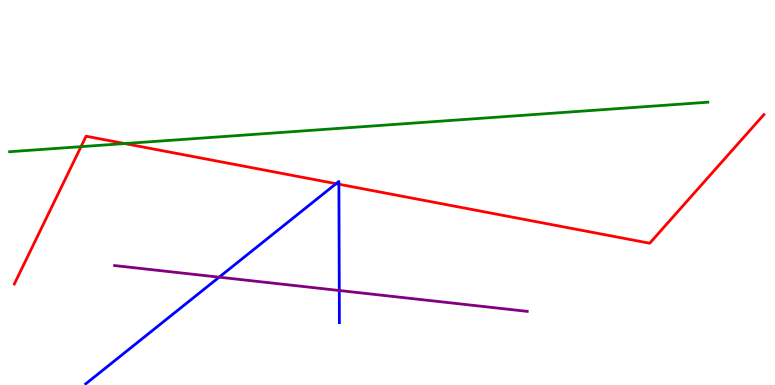[{'lines': ['blue', 'red'], 'intersections': [{'x': 4.34, 'y': 5.23}, {'x': 4.37, 'y': 5.21}]}, {'lines': ['green', 'red'], 'intersections': [{'x': 1.05, 'y': 6.19}, {'x': 1.61, 'y': 6.27}]}, {'lines': ['purple', 'red'], 'intersections': []}, {'lines': ['blue', 'green'], 'intersections': []}, {'lines': ['blue', 'purple'], 'intersections': [{'x': 2.83, 'y': 2.8}, {'x': 4.38, 'y': 2.45}]}, {'lines': ['green', 'purple'], 'intersections': []}]